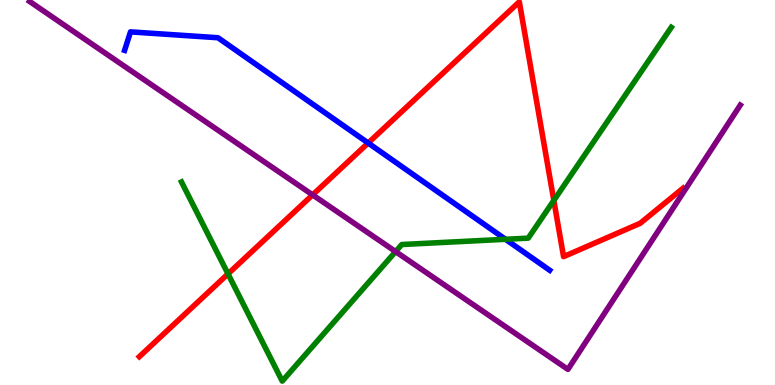[{'lines': ['blue', 'red'], 'intersections': [{'x': 4.75, 'y': 6.29}]}, {'lines': ['green', 'red'], 'intersections': [{'x': 2.94, 'y': 2.89}, {'x': 7.15, 'y': 4.79}]}, {'lines': ['purple', 'red'], 'intersections': [{'x': 4.03, 'y': 4.94}]}, {'lines': ['blue', 'green'], 'intersections': [{'x': 6.52, 'y': 3.78}]}, {'lines': ['blue', 'purple'], 'intersections': []}, {'lines': ['green', 'purple'], 'intersections': [{'x': 5.1, 'y': 3.47}]}]